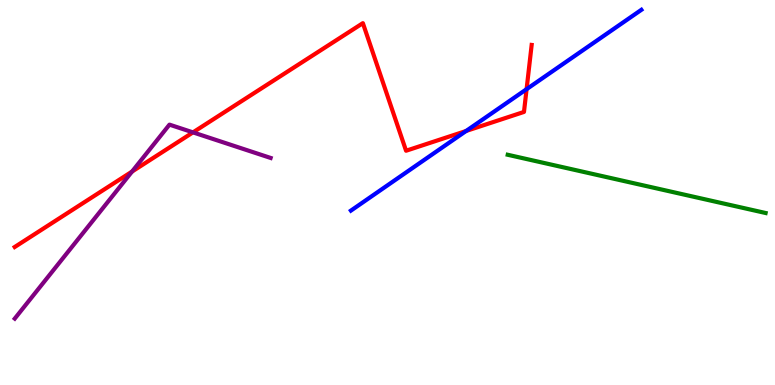[{'lines': ['blue', 'red'], 'intersections': [{'x': 6.01, 'y': 6.6}, {'x': 6.79, 'y': 7.68}]}, {'lines': ['green', 'red'], 'intersections': []}, {'lines': ['purple', 'red'], 'intersections': [{'x': 1.7, 'y': 5.54}, {'x': 2.49, 'y': 6.56}]}, {'lines': ['blue', 'green'], 'intersections': []}, {'lines': ['blue', 'purple'], 'intersections': []}, {'lines': ['green', 'purple'], 'intersections': []}]